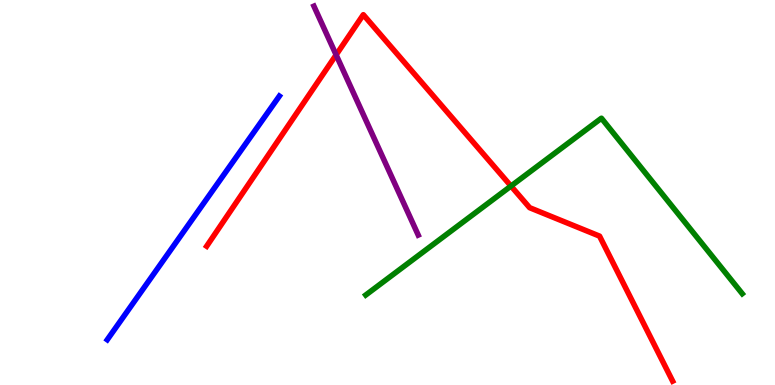[{'lines': ['blue', 'red'], 'intersections': []}, {'lines': ['green', 'red'], 'intersections': [{'x': 6.59, 'y': 5.17}]}, {'lines': ['purple', 'red'], 'intersections': [{'x': 4.34, 'y': 8.57}]}, {'lines': ['blue', 'green'], 'intersections': []}, {'lines': ['blue', 'purple'], 'intersections': []}, {'lines': ['green', 'purple'], 'intersections': []}]